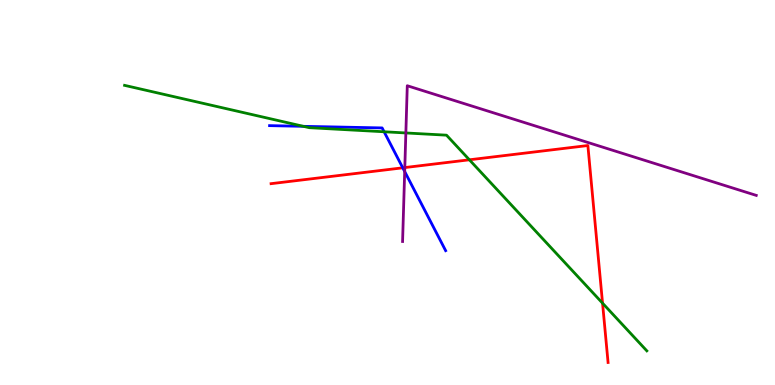[{'lines': ['blue', 'red'], 'intersections': [{'x': 5.2, 'y': 5.64}]}, {'lines': ['green', 'red'], 'intersections': [{'x': 6.06, 'y': 5.85}, {'x': 7.77, 'y': 2.13}]}, {'lines': ['purple', 'red'], 'intersections': [{'x': 5.22, 'y': 5.65}]}, {'lines': ['blue', 'green'], 'intersections': [{'x': 3.91, 'y': 6.72}, {'x': 4.96, 'y': 6.58}]}, {'lines': ['blue', 'purple'], 'intersections': [{'x': 5.22, 'y': 5.54}]}, {'lines': ['green', 'purple'], 'intersections': [{'x': 5.24, 'y': 6.55}]}]